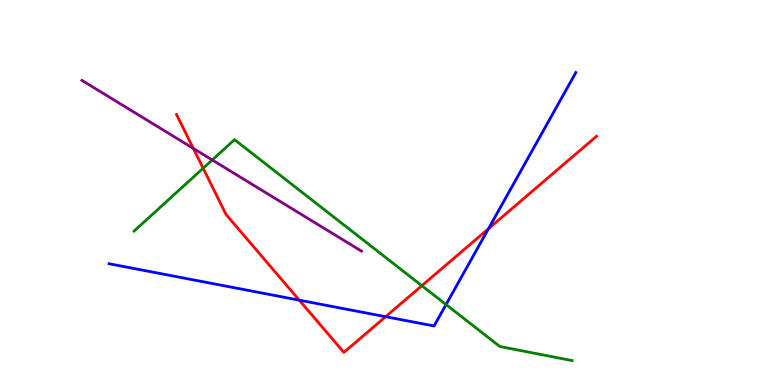[{'lines': ['blue', 'red'], 'intersections': [{'x': 3.86, 'y': 2.2}, {'x': 4.98, 'y': 1.77}, {'x': 6.3, 'y': 4.06}]}, {'lines': ['green', 'red'], 'intersections': [{'x': 2.62, 'y': 5.63}, {'x': 5.44, 'y': 2.58}]}, {'lines': ['purple', 'red'], 'intersections': [{'x': 2.49, 'y': 6.14}]}, {'lines': ['blue', 'green'], 'intersections': [{'x': 5.76, 'y': 2.09}]}, {'lines': ['blue', 'purple'], 'intersections': []}, {'lines': ['green', 'purple'], 'intersections': [{'x': 2.74, 'y': 5.85}]}]